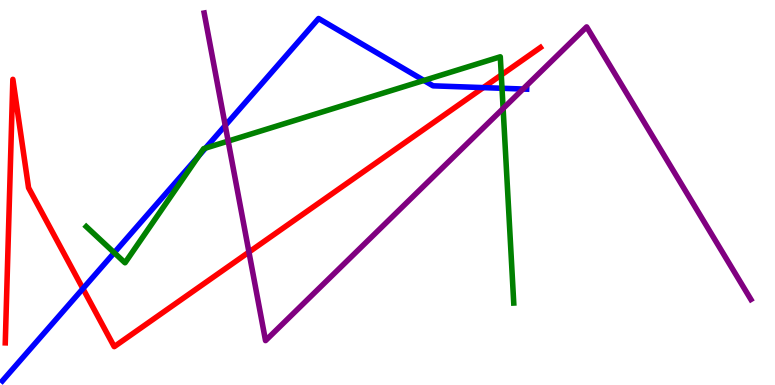[{'lines': ['blue', 'red'], 'intersections': [{'x': 1.07, 'y': 2.5}, {'x': 6.24, 'y': 7.72}]}, {'lines': ['green', 'red'], 'intersections': [{'x': 6.47, 'y': 8.05}]}, {'lines': ['purple', 'red'], 'intersections': [{'x': 3.21, 'y': 3.45}]}, {'lines': ['blue', 'green'], 'intersections': [{'x': 1.47, 'y': 3.44}, {'x': 2.56, 'y': 5.94}, {'x': 2.65, 'y': 6.15}, {'x': 5.47, 'y': 7.91}, {'x': 6.48, 'y': 7.71}]}, {'lines': ['blue', 'purple'], 'intersections': [{'x': 2.91, 'y': 6.74}, {'x': 6.75, 'y': 7.69}]}, {'lines': ['green', 'purple'], 'intersections': [{'x': 2.94, 'y': 6.33}, {'x': 6.49, 'y': 7.18}]}]